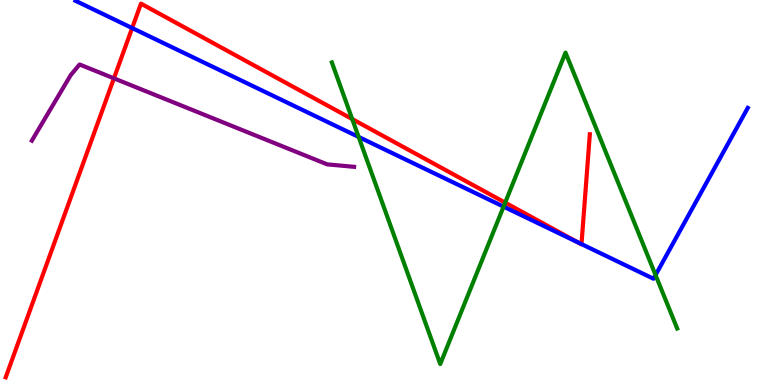[{'lines': ['blue', 'red'], 'intersections': [{'x': 1.71, 'y': 9.27}, {'x': 7.45, 'y': 3.71}, {'x': 7.5, 'y': 3.66}]}, {'lines': ['green', 'red'], 'intersections': [{'x': 4.54, 'y': 6.91}, {'x': 6.52, 'y': 4.74}]}, {'lines': ['purple', 'red'], 'intersections': [{'x': 1.47, 'y': 7.97}]}, {'lines': ['blue', 'green'], 'intersections': [{'x': 4.63, 'y': 6.44}, {'x': 6.5, 'y': 4.63}, {'x': 8.46, 'y': 2.86}]}, {'lines': ['blue', 'purple'], 'intersections': []}, {'lines': ['green', 'purple'], 'intersections': []}]